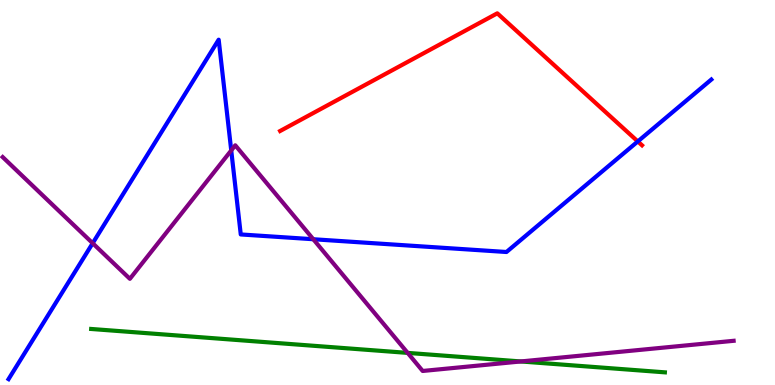[{'lines': ['blue', 'red'], 'intersections': [{'x': 8.23, 'y': 6.33}]}, {'lines': ['green', 'red'], 'intersections': []}, {'lines': ['purple', 'red'], 'intersections': []}, {'lines': ['blue', 'green'], 'intersections': []}, {'lines': ['blue', 'purple'], 'intersections': [{'x': 1.2, 'y': 3.68}, {'x': 2.98, 'y': 6.09}, {'x': 4.04, 'y': 3.79}]}, {'lines': ['green', 'purple'], 'intersections': [{'x': 5.26, 'y': 0.834}, {'x': 6.72, 'y': 0.612}]}]